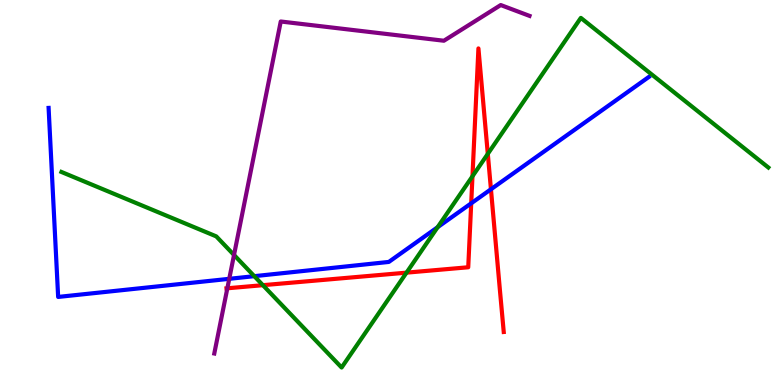[{'lines': ['blue', 'red'], 'intersections': [{'x': 6.08, 'y': 4.72}, {'x': 6.33, 'y': 5.08}]}, {'lines': ['green', 'red'], 'intersections': [{'x': 3.39, 'y': 2.59}, {'x': 5.25, 'y': 2.92}, {'x': 6.1, 'y': 5.42}, {'x': 6.29, 'y': 6.0}]}, {'lines': ['purple', 'red'], 'intersections': [{'x': 2.93, 'y': 2.51}]}, {'lines': ['blue', 'green'], 'intersections': [{'x': 3.28, 'y': 2.83}, {'x': 5.65, 'y': 4.1}]}, {'lines': ['blue', 'purple'], 'intersections': [{'x': 2.96, 'y': 2.76}]}, {'lines': ['green', 'purple'], 'intersections': [{'x': 3.02, 'y': 3.38}]}]